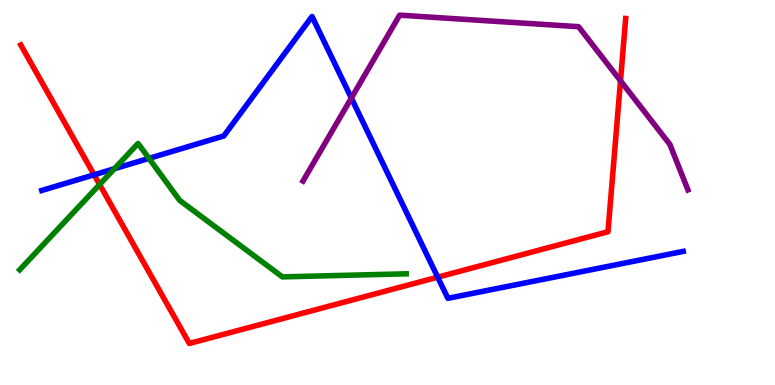[{'lines': ['blue', 'red'], 'intersections': [{'x': 1.21, 'y': 5.46}, {'x': 5.65, 'y': 2.8}]}, {'lines': ['green', 'red'], 'intersections': [{'x': 1.29, 'y': 5.21}]}, {'lines': ['purple', 'red'], 'intersections': [{'x': 8.01, 'y': 7.9}]}, {'lines': ['blue', 'green'], 'intersections': [{'x': 1.48, 'y': 5.62}, {'x': 1.92, 'y': 5.89}]}, {'lines': ['blue', 'purple'], 'intersections': [{'x': 4.53, 'y': 7.45}]}, {'lines': ['green', 'purple'], 'intersections': []}]